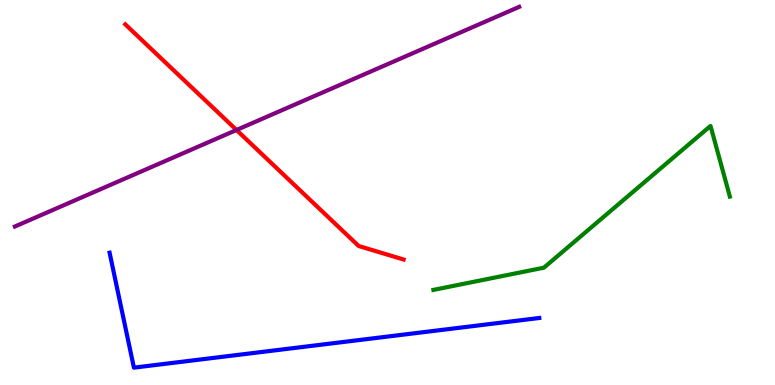[{'lines': ['blue', 'red'], 'intersections': []}, {'lines': ['green', 'red'], 'intersections': []}, {'lines': ['purple', 'red'], 'intersections': [{'x': 3.05, 'y': 6.62}]}, {'lines': ['blue', 'green'], 'intersections': []}, {'lines': ['blue', 'purple'], 'intersections': []}, {'lines': ['green', 'purple'], 'intersections': []}]